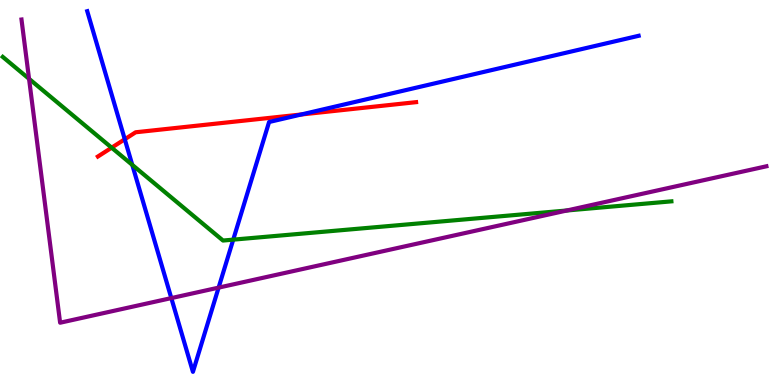[{'lines': ['blue', 'red'], 'intersections': [{'x': 1.61, 'y': 6.38}, {'x': 3.89, 'y': 7.03}]}, {'lines': ['green', 'red'], 'intersections': [{'x': 1.44, 'y': 6.16}]}, {'lines': ['purple', 'red'], 'intersections': []}, {'lines': ['blue', 'green'], 'intersections': [{'x': 1.71, 'y': 5.72}, {'x': 3.01, 'y': 3.78}]}, {'lines': ['blue', 'purple'], 'intersections': [{'x': 2.21, 'y': 2.26}, {'x': 2.82, 'y': 2.53}]}, {'lines': ['green', 'purple'], 'intersections': [{'x': 0.375, 'y': 7.95}, {'x': 7.31, 'y': 4.53}]}]